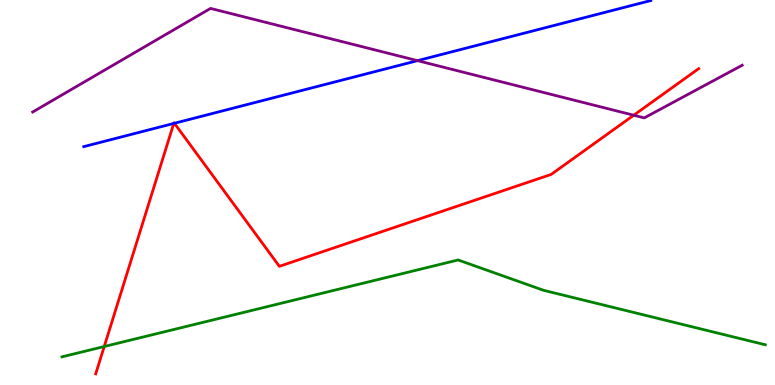[{'lines': ['blue', 'red'], 'intersections': [{'x': 2.24, 'y': 6.79}, {'x': 2.25, 'y': 6.8}]}, {'lines': ['green', 'red'], 'intersections': [{'x': 1.34, 'y': 1.0}]}, {'lines': ['purple', 'red'], 'intersections': [{'x': 8.18, 'y': 7.01}]}, {'lines': ['blue', 'green'], 'intersections': []}, {'lines': ['blue', 'purple'], 'intersections': [{'x': 5.39, 'y': 8.42}]}, {'lines': ['green', 'purple'], 'intersections': []}]